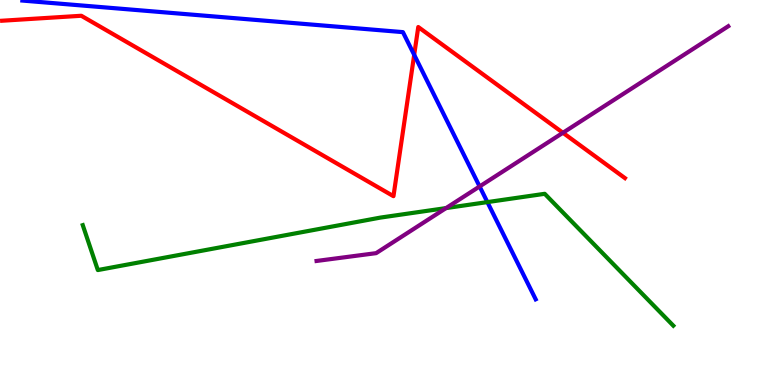[{'lines': ['blue', 'red'], 'intersections': [{'x': 5.34, 'y': 8.58}]}, {'lines': ['green', 'red'], 'intersections': []}, {'lines': ['purple', 'red'], 'intersections': [{'x': 7.26, 'y': 6.55}]}, {'lines': ['blue', 'green'], 'intersections': [{'x': 6.29, 'y': 4.75}]}, {'lines': ['blue', 'purple'], 'intersections': [{'x': 6.19, 'y': 5.16}]}, {'lines': ['green', 'purple'], 'intersections': [{'x': 5.76, 'y': 4.6}]}]